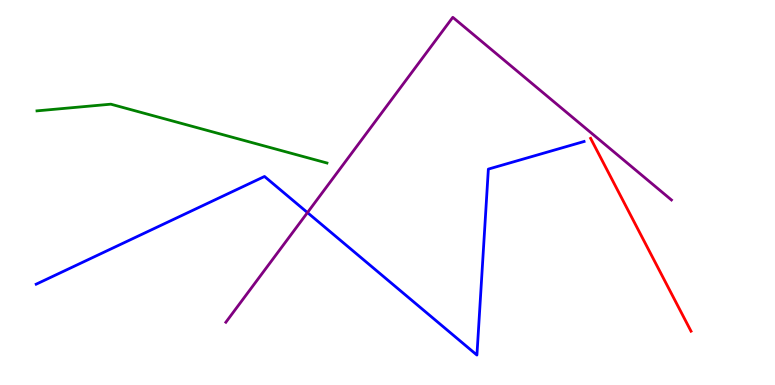[{'lines': ['blue', 'red'], 'intersections': []}, {'lines': ['green', 'red'], 'intersections': []}, {'lines': ['purple', 'red'], 'intersections': []}, {'lines': ['blue', 'green'], 'intersections': []}, {'lines': ['blue', 'purple'], 'intersections': [{'x': 3.97, 'y': 4.48}]}, {'lines': ['green', 'purple'], 'intersections': []}]